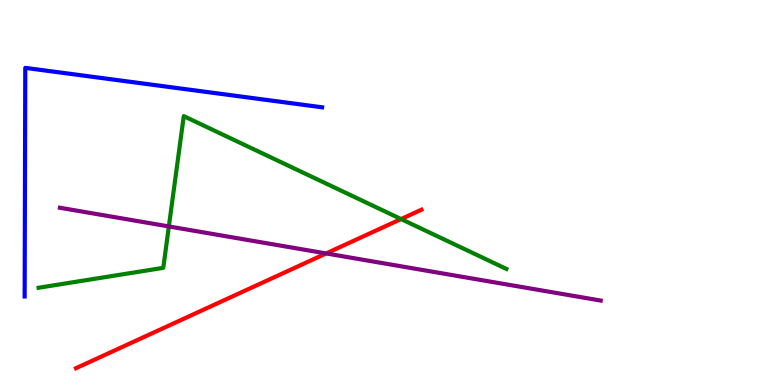[{'lines': ['blue', 'red'], 'intersections': []}, {'lines': ['green', 'red'], 'intersections': [{'x': 5.18, 'y': 4.31}]}, {'lines': ['purple', 'red'], 'intersections': [{'x': 4.21, 'y': 3.42}]}, {'lines': ['blue', 'green'], 'intersections': []}, {'lines': ['blue', 'purple'], 'intersections': []}, {'lines': ['green', 'purple'], 'intersections': [{'x': 2.18, 'y': 4.12}]}]